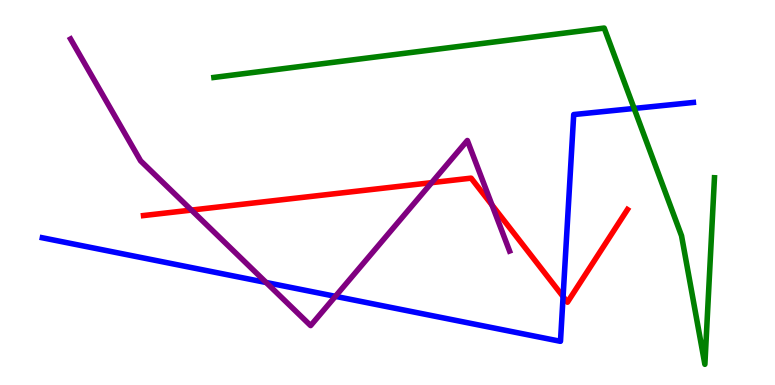[{'lines': ['blue', 'red'], 'intersections': [{'x': 7.27, 'y': 2.3}]}, {'lines': ['green', 'red'], 'intersections': []}, {'lines': ['purple', 'red'], 'intersections': [{'x': 2.47, 'y': 4.54}, {'x': 5.57, 'y': 5.26}, {'x': 6.35, 'y': 4.67}]}, {'lines': ['blue', 'green'], 'intersections': [{'x': 8.18, 'y': 7.18}]}, {'lines': ['blue', 'purple'], 'intersections': [{'x': 3.43, 'y': 2.66}, {'x': 4.33, 'y': 2.3}]}, {'lines': ['green', 'purple'], 'intersections': []}]